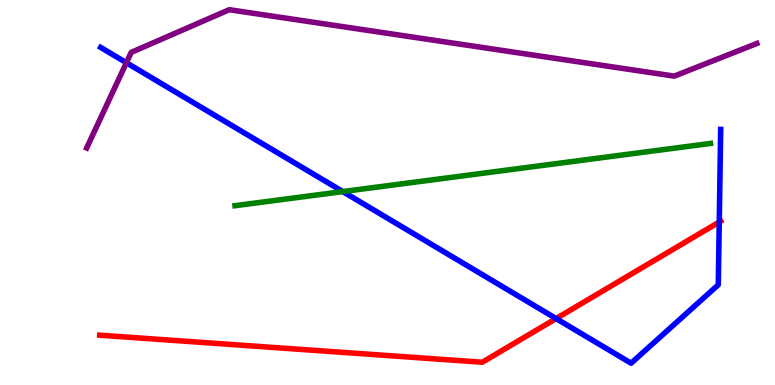[{'lines': ['blue', 'red'], 'intersections': [{'x': 7.18, 'y': 1.73}, {'x': 9.28, 'y': 4.23}]}, {'lines': ['green', 'red'], 'intersections': []}, {'lines': ['purple', 'red'], 'intersections': []}, {'lines': ['blue', 'green'], 'intersections': [{'x': 4.42, 'y': 5.02}]}, {'lines': ['blue', 'purple'], 'intersections': [{'x': 1.63, 'y': 8.37}]}, {'lines': ['green', 'purple'], 'intersections': []}]